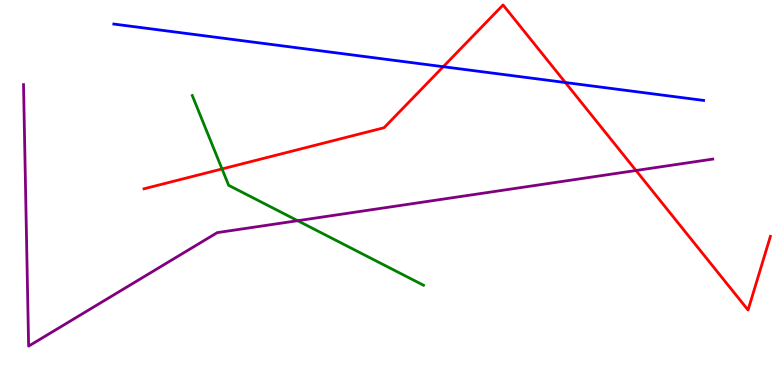[{'lines': ['blue', 'red'], 'intersections': [{'x': 5.72, 'y': 8.27}, {'x': 7.29, 'y': 7.86}]}, {'lines': ['green', 'red'], 'intersections': [{'x': 2.86, 'y': 5.61}]}, {'lines': ['purple', 'red'], 'intersections': [{'x': 8.21, 'y': 5.57}]}, {'lines': ['blue', 'green'], 'intersections': []}, {'lines': ['blue', 'purple'], 'intersections': []}, {'lines': ['green', 'purple'], 'intersections': [{'x': 3.84, 'y': 4.27}]}]